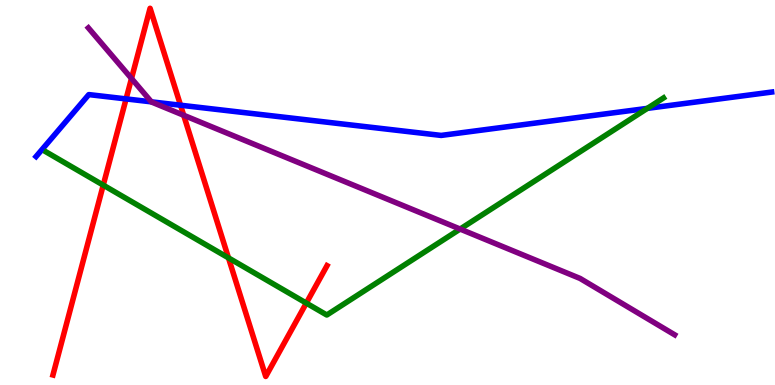[{'lines': ['blue', 'red'], 'intersections': [{'x': 1.63, 'y': 7.43}, {'x': 2.33, 'y': 7.27}]}, {'lines': ['green', 'red'], 'intersections': [{'x': 1.33, 'y': 5.19}, {'x': 2.95, 'y': 3.3}, {'x': 3.95, 'y': 2.13}]}, {'lines': ['purple', 'red'], 'intersections': [{'x': 1.7, 'y': 7.96}, {'x': 2.37, 'y': 7.01}]}, {'lines': ['blue', 'green'], 'intersections': [{'x': 8.35, 'y': 7.19}]}, {'lines': ['blue', 'purple'], 'intersections': [{'x': 1.95, 'y': 7.35}]}, {'lines': ['green', 'purple'], 'intersections': [{'x': 5.94, 'y': 4.05}]}]